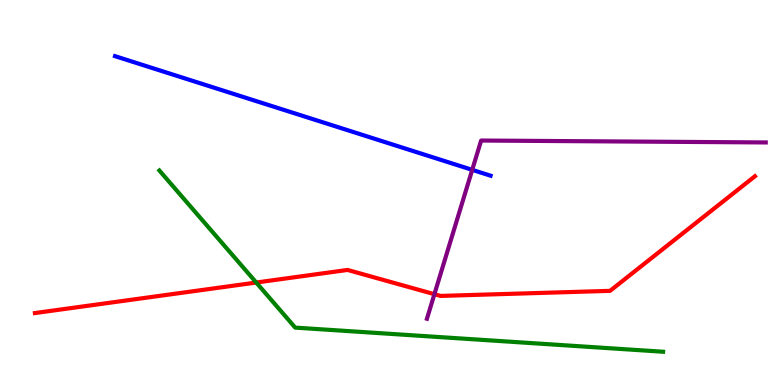[{'lines': ['blue', 'red'], 'intersections': []}, {'lines': ['green', 'red'], 'intersections': [{'x': 3.31, 'y': 2.66}]}, {'lines': ['purple', 'red'], 'intersections': [{'x': 5.61, 'y': 2.36}]}, {'lines': ['blue', 'green'], 'intersections': []}, {'lines': ['blue', 'purple'], 'intersections': [{'x': 6.09, 'y': 5.59}]}, {'lines': ['green', 'purple'], 'intersections': []}]